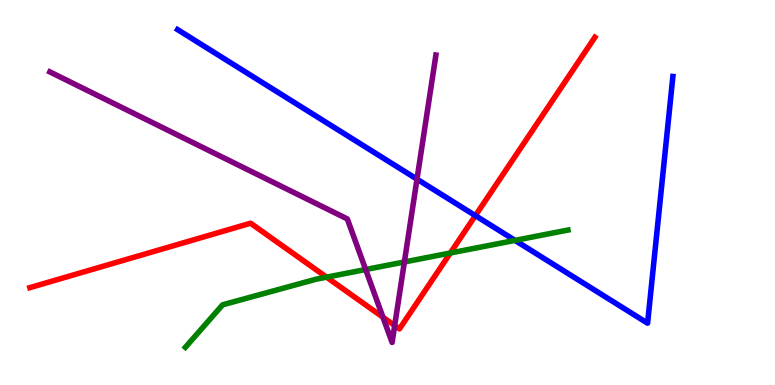[{'lines': ['blue', 'red'], 'intersections': [{'x': 6.13, 'y': 4.4}]}, {'lines': ['green', 'red'], 'intersections': [{'x': 4.21, 'y': 2.8}, {'x': 5.81, 'y': 3.43}]}, {'lines': ['purple', 'red'], 'intersections': [{'x': 4.94, 'y': 1.76}, {'x': 5.09, 'y': 1.54}]}, {'lines': ['blue', 'green'], 'intersections': [{'x': 6.65, 'y': 3.76}]}, {'lines': ['blue', 'purple'], 'intersections': [{'x': 5.38, 'y': 5.35}]}, {'lines': ['green', 'purple'], 'intersections': [{'x': 4.72, 'y': 3.0}, {'x': 5.22, 'y': 3.2}]}]